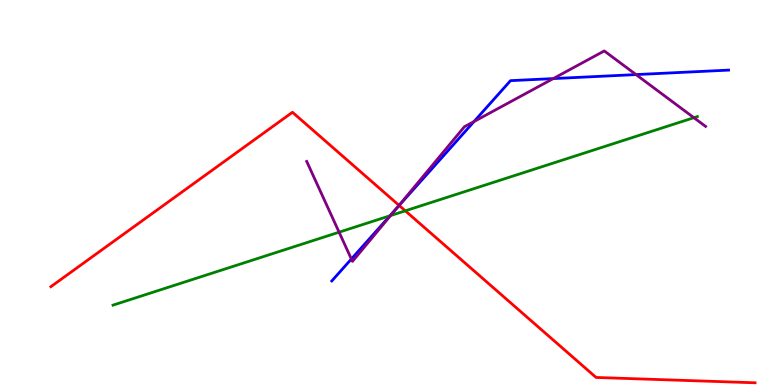[{'lines': ['blue', 'red'], 'intersections': [{'x': 5.15, 'y': 4.66}]}, {'lines': ['green', 'red'], 'intersections': [{'x': 5.23, 'y': 4.52}]}, {'lines': ['purple', 'red'], 'intersections': [{'x': 5.15, 'y': 4.67}]}, {'lines': ['blue', 'green'], 'intersections': [{'x': 5.03, 'y': 4.4}]}, {'lines': ['blue', 'purple'], 'intersections': [{'x': 4.53, 'y': 3.27}, {'x': 5.12, 'y': 4.59}, {'x': 6.12, 'y': 6.84}, {'x': 7.14, 'y': 7.96}, {'x': 8.21, 'y': 8.06}]}, {'lines': ['green', 'purple'], 'intersections': [{'x': 4.38, 'y': 3.97}, {'x': 5.04, 'y': 4.4}, {'x': 8.95, 'y': 6.94}]}]